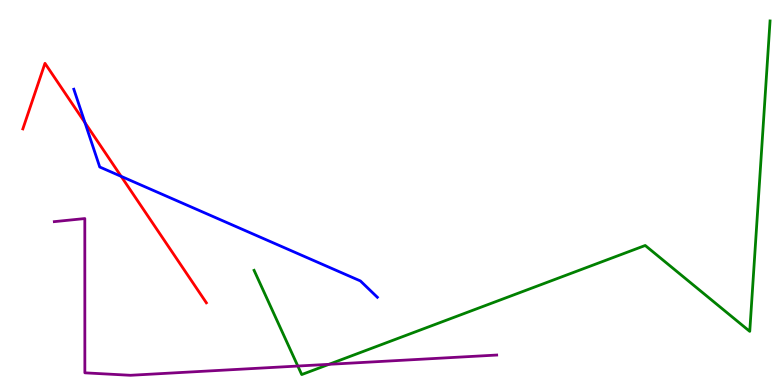[{'lines': ['blue', 'red'], 'intersections': [{'x': 1.1, 'y': 6.81}, {'x': 1.56, 'y': 5.42}]}, {'lines': ['green', 'red'], 'intersections': []}, {'lines': ['purple', 'red'], 'intersections': []}, {'lines': ['blue', 'green'], 'intersections': []}, {'lines': ['blue', 'purple'], 'intersections': []}, {'lines': ['green', 'purple'], 'intersections': [{'x': 3.84, 'y': 0.492}, {'x': 4.24, 'y': 0.537}]}]